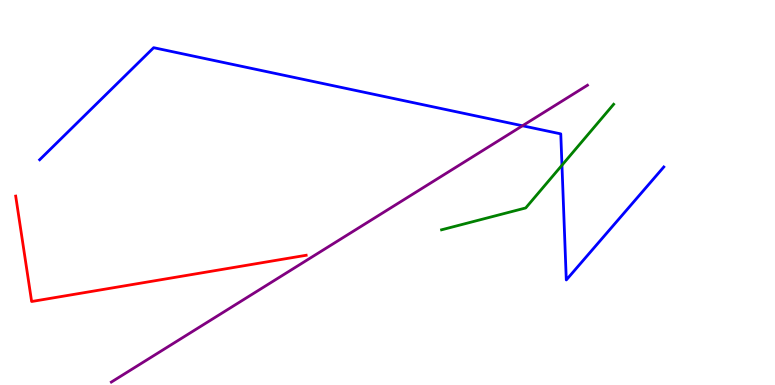[{'lines': ['blue', 'red'], 'intersections': []}, {'lines': ['green', 'red'], 'intersections': []}, {'lines': ['purple', 'red'], 'intersections': []}, {'lines': ['blue', 'green'], 'intersections': [{'x': 7.25, 'y': 5.71}]}, {'lines': ['blue', 'purple'], 'intersections': [{'x': 6.74, 'y': 6.73}]}, {'lines': ['green', 'purple'], 'intersections': []}]